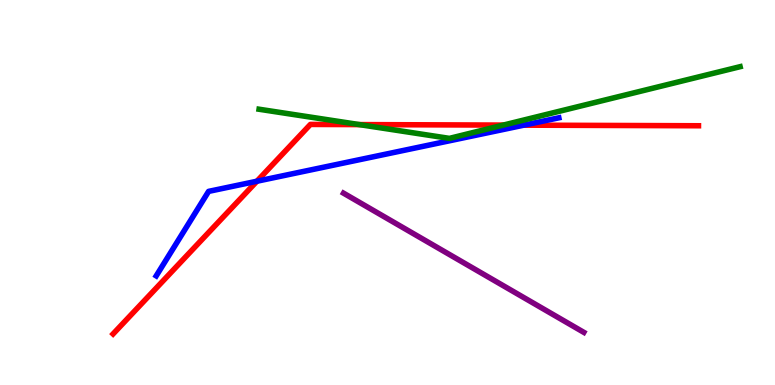[{'lines': ['blue', 'red'], 'intersections': [{'x': 3.32, 'y': 5.29}, {'x': 6.76, 'y': 6.75}]}, {'lines': ['green', 'red'], 'intersections': [{'x': 4.64, 'y': 6.76}, {'x': 6.49, 'y': 6.75}]}, {'lines': ['purple', 'red'], 'intersections': []}, {'lines': ['blue', 'green'], 'intersections': []}, {'lines': ['blue', 'purple'], 'intersections': []}, {'lines': ['green', 'purple'], 'intersections': []}]